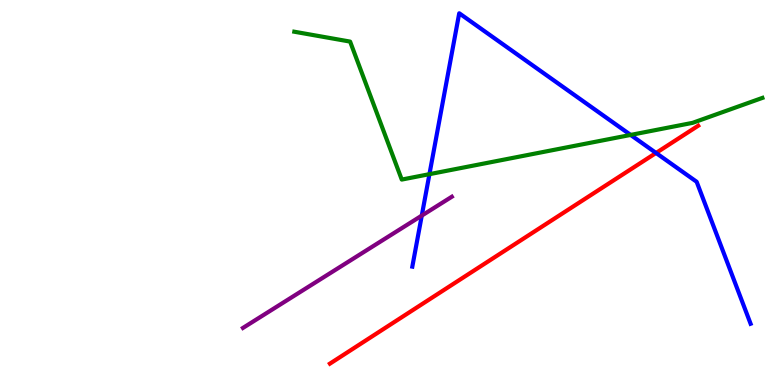[{'lines': ['blue', 'red'], 'intersections': [{'x': 8.47, 'y': 6.03}]}, {'lines': ['green', 'red'], 'intersections': []}, {'lines': ['purple', 'red'], 'intersections': []}, {'lines': ['blue', 'green'], 'intersections': [{'x': 5.54, 'y': 5.48}, {'x': 8.14, 'y': 6.5}]}, {'lines': ['blue', 'purple'], 'intersections': [{'x': 5.44, 'y': 4.4}]}, {'lines': ['green', 'purple'], 'intersections': []}]